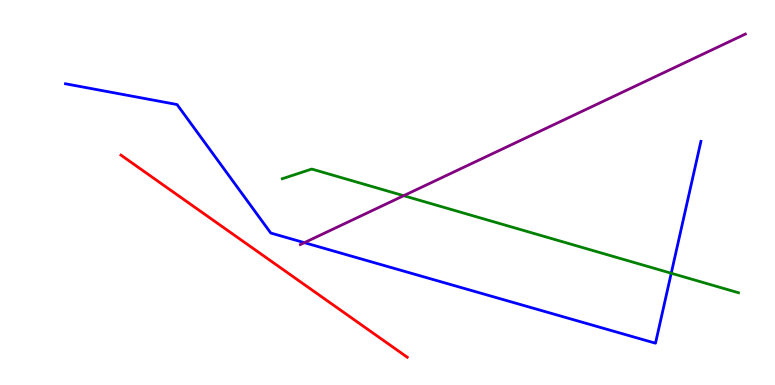[{'lines': ['blue', 'red'], 'intersections': []}, {'lines': ['green', 'red'], 'intersections': []}, {'lines': ['purple', 'red'], 'intersections': []}, {'lines': ['blue', 'green'], 'intersections': [{'x': 8.66, 'y': 2.9}]}, {'lines': ['blue', 'purple'], 'intersections': [{'x': 3.93, 'y': 3.7}]}, {'lines': ['green', 'purple'], 'intersections': [{'x': 5.21, 'y': 4.92}]}]